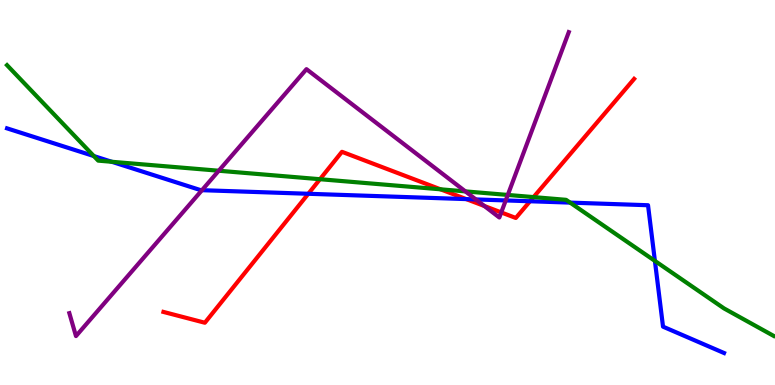[{'lines': ['blue', 'red'], 'intersections': [{'x': 3.98, 'y': 4.97}, {'x': 6.02, 'y': 4.83}, {'x': 6.84, 'y': 4.77}]}, {'lines': ['green', 'red'], 'intersections': [{'x': 4.13, 'y': 5.35}, {'x': 5.68, 'y': 5.08}, {'x': 6.88, 'y': 4.88}]}, {'lines': ['purple', 'red'], 'intersections': [{'x': 6.25, 'y': 4.65}, {'x': 6.47, 'y': 4.48}]}, {'lines': ['blue', 'green'], 'intersections': [{'x': 1.21, 'y': 5.95}, {'x': 1.44, 'y': 5.8}, {'x': 7.36, 'y': 4.74}, {'x': 8.45, 'y': 3.22}]}, {'lines': ['blue', 'purple'], 'intersections': [{'x': 2.61, 'y': 5.06}, {'x': 6.14, 'y': 4.82}, {'x': 6.53, 'y': 4.79}]}, {'lines': ['green', 'purple'], 'intersections': [{'x': 2.82, 'y': 5.57}, {'x': 6.0, 'y': 5.03}, {'x': 6.55, 'y': 4.94}]}]